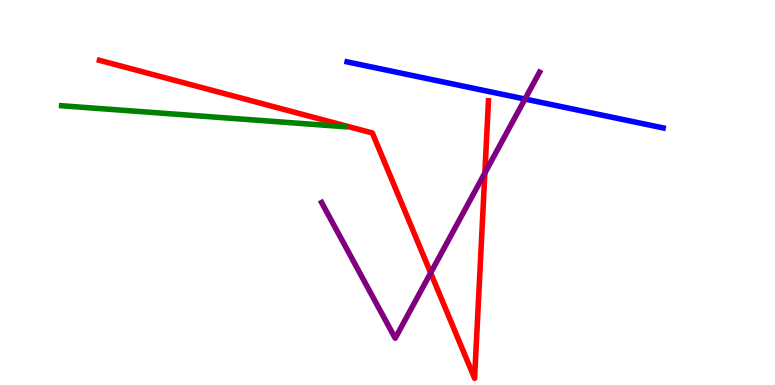[{'lines': ['blue', 'red'], 'intersections': []}, {'lines': ['green', 'red'], 'intersections': []}, {'lines': ['purple', 'red'], 'intersections': [{'x': 5.56, 'y': 2.91}, {'x': 6.26, 'y': 5.51}]}, {'lines': ['blue', 'green'], 'intersections': []}, {'lines': ['blue', 'purple'], 'intersections': [{'x': 6.77, 'y': 7.43}]}, {'lines': ['green', 'purple'], 'intersections': []}]